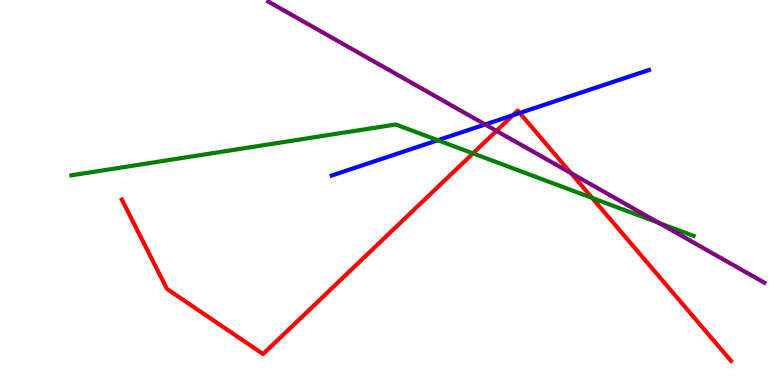[{'lines': ['blue', 'red'], 'intersections': [{'x': 6.62, 'y': 7.01}, {'x': 6.71, 'y': 7.07}]}, {'lines': ['green', 'red'], 'intersections': [{'x': 6.1, 'y': 6.02}, {'x': 7.64, 'y': 4.86}]}, {'lines': ['purple', 'red'], 'intersections': [{'x': 6.41, 'y': 6.6}, {'x': 7.37, 'y': 5.5}]}, {'lines': ['blue', 'green'], 'intersections': [{'x': 5.65, 'y': 6.36}]}, {'lines': ['blue', 'purple'], 'intersections': [{'x': 6.26, 'y': 6.77}]}, {'lines': ['green', 'purple'], 'intersections': [{'x': 8.5, 'y': 4.21}]}]